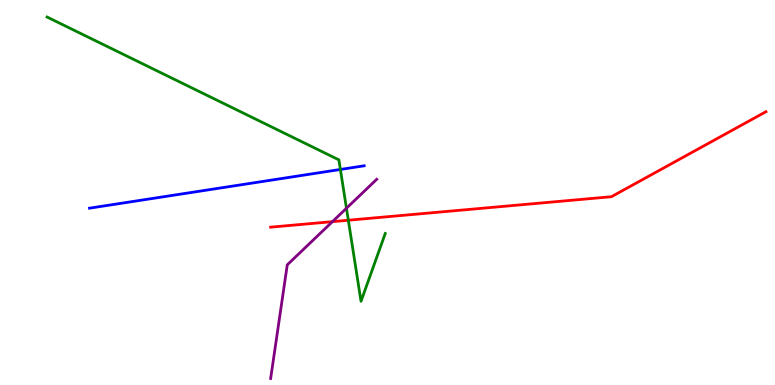[{'lines': ['blue', 'red'], 'intersections': []}, {'lines': ['green', 'red'], 'intersections': [{'x': 4.49, 'y': 4.28}]}, {'lines': ['purple', 'red'], 'intersections': [{'x': 4.29, 'y': 4.24}]}, {'lines': ['blue', 'green'], 'intersections': [{'x': 4.39, 'y': 5.6}]}, {'lines': ['blue', 'purple'], 'intersections': []}, {'lines': ['green', 'purple'], 'intersections': [{'x': 4.47, 'y': 4.59}]}]